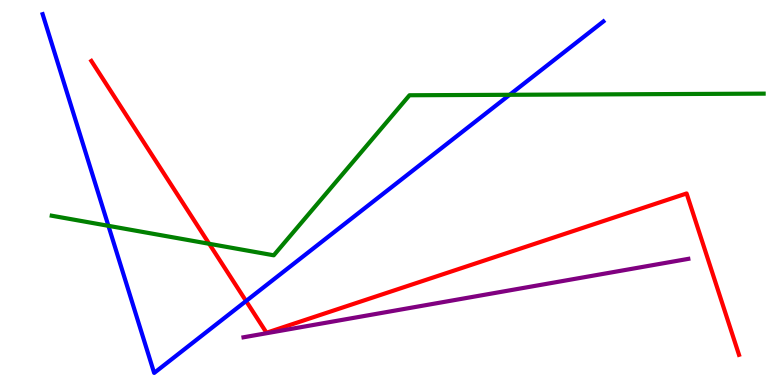[{'lines': ['blue', 'red'], 'intersections': [{'x': 3.18, 'y': 2.18}]}, {'lines': ['green', 'red'], 'intersections': [{'x': 2.7, 'y': 3.67}]}, {'lines': ['purple', 'red'], 'intersections': []}, {'lines': ['blue', 'green'], 'intersections': [{'x': 1.4, 'y': 4.13}, {'x': 6.58, 'y': 7.54}]}, {'lines': ['blue', 'purple'], 'intersections': []}, {'lines': ['green', 'purple'], 'intersections': []}]